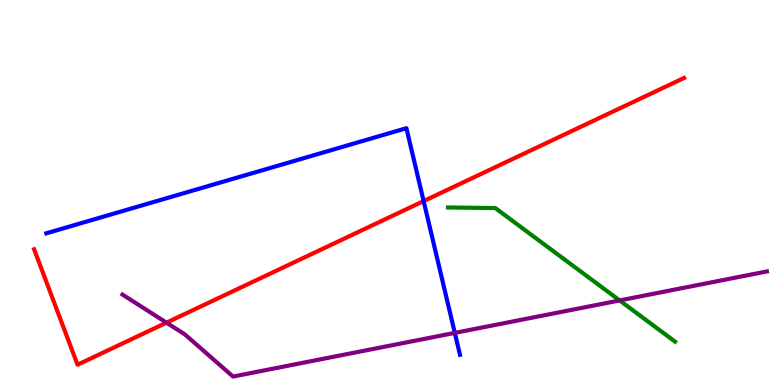[{'lines': ['blue', 'red'], 'intersections': [{'x': 5.47, 'y': 4.78}]}, {'lines': ['green', 'red'], 'intersections': []}, {'lines': ['purple', 'red'], 'intersections': [{'x': 2.15, 'y': 1.62}]}, {'lines': ['blue', 'green'], 'intersections': []}, {'lines': ['blue', 'purple'], 'intersections': [{'x': 5.87, 'y': 1.35}]}, {'lines': ['green', 'purple'], 'intersections': [{'x': 8.0, 'y': 2.2}]}]